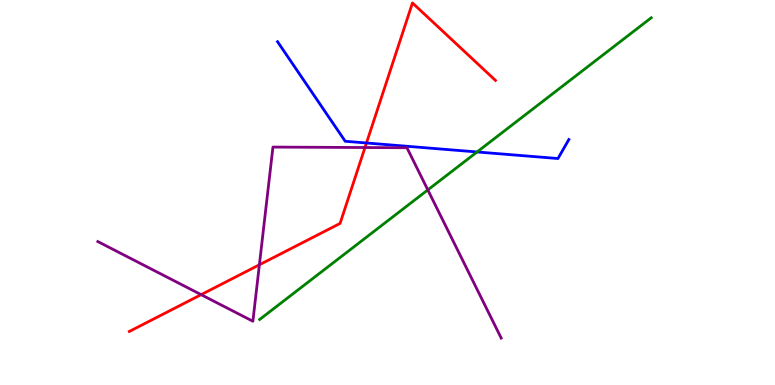[{'lines': ['blue', 'red'], 'intersections': [{'x': 4.73, 'y': 6.29}]}, {'lines': ['green', 'red'], 'intersections': []}, {'lines': ['purple', 'red'], 'intersections': [{'x': 2.6, 'y': 2.35}, {'x': 3.35, 'y': 3.12}, {'x': 4.71, 'y': 6.17}]}, {'lines': ['blue', 'green'], 'intersections': [{'x': 6.16, 'y': 6.05}]}, {'lines': ['blue', 'purple'], 'intersections': []}, {'lines': ['green', 'purple'], 'intersections': [{'x': 5.52, 'y': 5.07}]}]